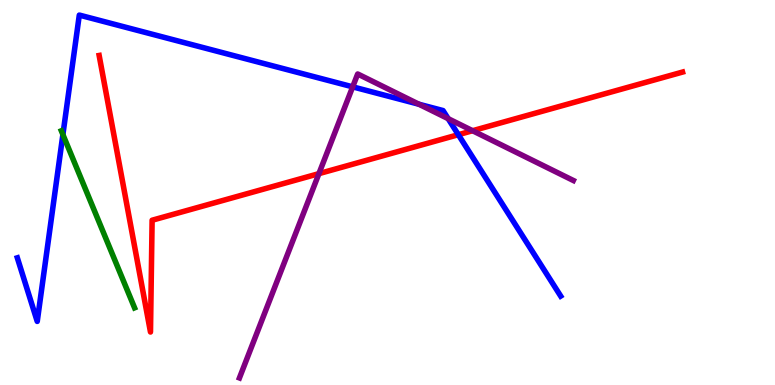[{'lines': ['blue', 'red'], 'intersections': [{'x': 5.91, 'y': 6.5}]}, {'lines': ['green', 'red'], 'intersections': []}, {'lines': ['purple', 'red'], 'intersections': [{'x': 4.12, 'y': 5.49}, {'x': 6.1, 'y': 6.6}]}, {'lines': ['blue', 'green'], 'intersections': [{'x': 0.812, 'y': 6.5}]}, {'lines': ['blue', 'purple'], 'intersections': [{'x': 4.55, 'y': 7.74}, {'x': 5.41, 'y': 7.29}, {'x': 5.78, 'y': 6.92}]}, {'lines': ['green', 'purple'], 'intersections': []}]